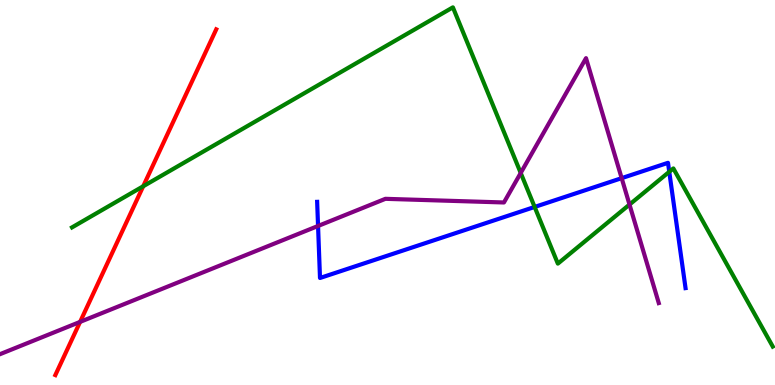[{'lines': ['blue', 'red'], 'intersections': []}, {'lines': ['green', 'red'], 'intersections': [{'x': 1.85, 'y': 5.16}]}, {'lines': ['purple', 'red'], 'intersections': [{'x': 1.03, 'y': 1.64}]}, {'lines': ['blue', 'green'], 'intersections': [{'x': 6.9, 'y': 4.62}, {'x': 8.64, 'y': 5.54}]}, {'lines': ['blue', 'purple'], 'intersections': [{'x': 4.1, 'y': 4.13}, {'x': 8.02, 'y': 5.37}]}, {'lines': ['green', 'purple'], 'intersections': [{'x': 6.72, 'y': 5.51}, {'x': 8.12, 'y': 4.69}]}]